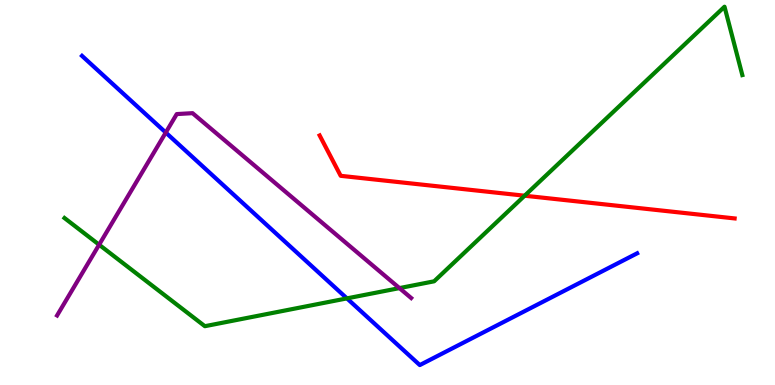[{'lines': ['blue', 'red'], 'intersections': []}, {'lines': ['green', 'red'], 'intersections': [{'x': 6.77, 'y': 4.92}]}, {'lines': ['purple', 'red'], 'intersections': []}, {'lines': ['blue', 'green'], 'intersections': [{'x': 4.48, 'y': 2.25}]}, {'lines': ['blue', 'purple'], 'intersections': [{'x': 2.14, 'y': 6.56}]}, {'lines': ['green', 'purple'], 'intersections': [{'x': 1.28, 'y': 3.64}, {'x': 5.15, 'y': 2.52}]}]